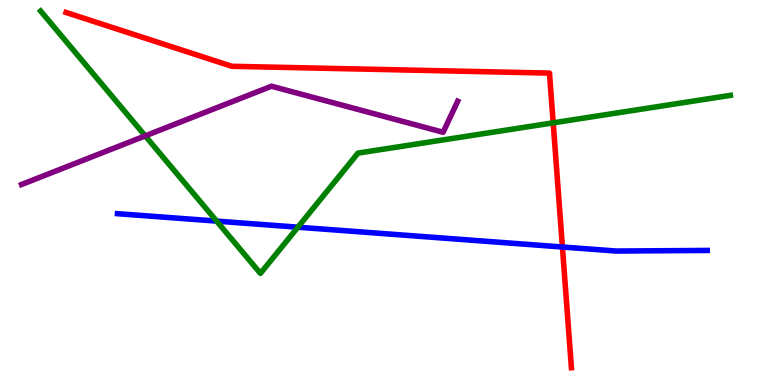[{'lines': ['blue', 'red'], 'intersections': [{'x': 7.26, 'y': 3.58}]}, {'lines': ['green', 'red'], 'intersections': [{'x': 7.14, 'y': 6.81}]}, {'lines': ['purple', 'red'], 'intersections': []}, {'lines': ['blue', 'green'], 'intersections': [{'x': 2.8, 'y': 4.26}, {'x': 3.84, 'y': 4.1}]}, {'lines': ['blue', 'purple'], 'intersections': []}, {'lines': ['green', 'purple'], 'intersections': [{'x': 1.87, 'y': 6.47}]}]